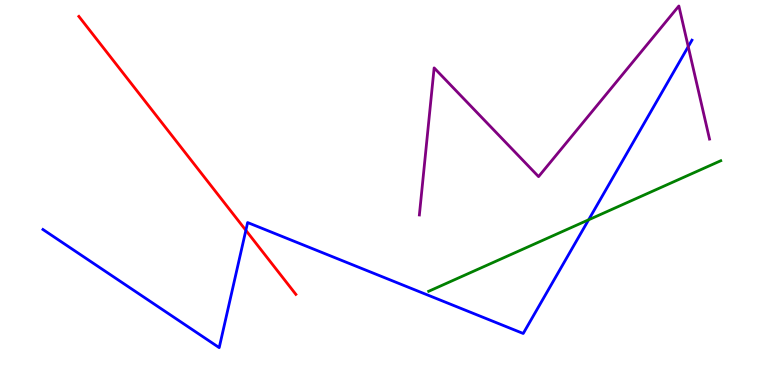[{'lines': ['blue', 'red'], 'intersections': [{'x': 3.17, 'y': 4.02}]}, {'lines': ['green', 'red'], 'intersections': []}, {'lines': ['purple', 'red'], 'intersections': []}, {'lines': ['blue', 'green'], 'intersections': [{'x': 7.6, 'y': 4.29}]}, {'lines': ['blue', 'purple'], 'intersections': [{'x': 8.88, 'y': 8.79}]}, {'lines': ['green', 'purple'], 'intersections': []}]